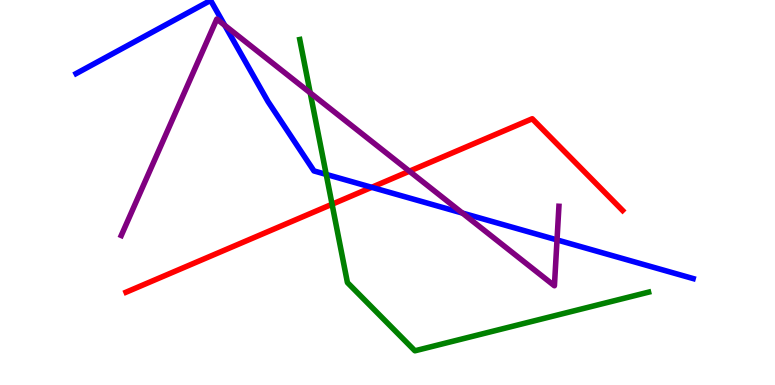[{'lines': ['blue', 'red'], 'intersections': [{'x': 4.8, 'y': 5.13}]}, {'lines': ['green', 'red'], 'intersections': [{'x': 4.28, 'y': 4.69}]}, {'lines': ['purple', 'red'], 'intersections': [{'x': 5.28, 'y': 5.55}]}, {'lines': ['blue', 'green'], 'intersections': [{'x': 4.21, 'y': 5.47}]}, {'lines': ['blue', 'purple'], 'intersections': [{'x': 2.9, 'y': 9.34}, {'x': 5.97, 'y': 4.47}, {'x': 7.19, 'y': 3.77}]}, {'lines': ['green', 'purple'], 'intersections': [{'x': 4.0, 'y': 7.59}]}]